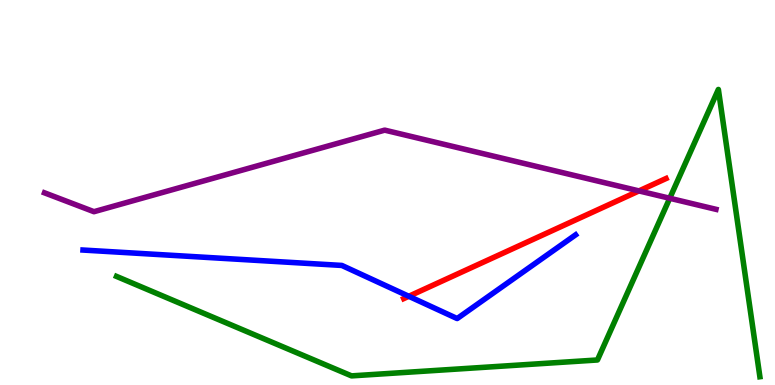[{'lines': ['blue', 'red'], 'intersections': [{'x': 5.27, 'y': 2.3}]}, {'lines': ['green', 'red'], 'intersections': []}, {'lines': ['purple', 'red'], 'intersections': [{'x': 8.24, 'y': 5.04}]}, {'lines': ['blue', 'green'], 'intersections': []}, {'lines': ['blue', 'purple'], 'intersections': []}, {'lines': ['green', 'purple'], 'intersections': [{'x': 8.64, 'y': 4.85}]}]